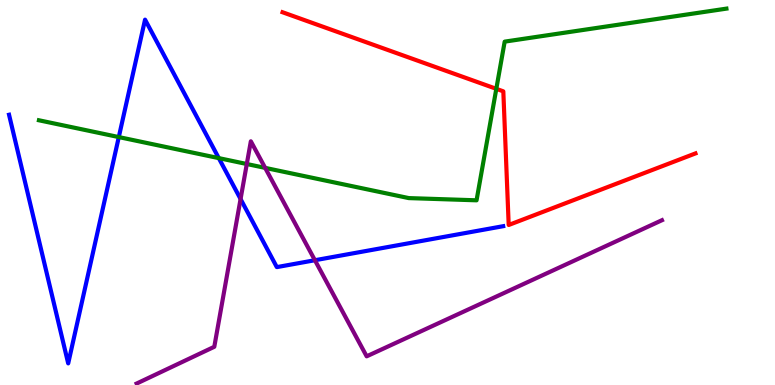[{'lines': ['blue', 'red'], 'intersections': []}, {'lines': ['green', 'red'], 'intersections': [{'x': 6.4, 'y': 7.69}]}, {'lines': ['purple', 'red'], 'intersections': []}, {'lines': ['blue', 'green'], 'intersections': [{'x': 1.53, 'y': 6.44}, {'x': 2.82, 'y': 5.89}]}, {'lines': ['blue', 'purple'], 'intersections': [{'x': 3.1, 'y': 4.83}, {'x': 4.06, 'y': 3.24}]}, {'lines': ['green', 'purple'], 'intersections': [{'x': 3.18, 'y': 5.74}, {'x': 3.42, 'y': 5.64}]}]